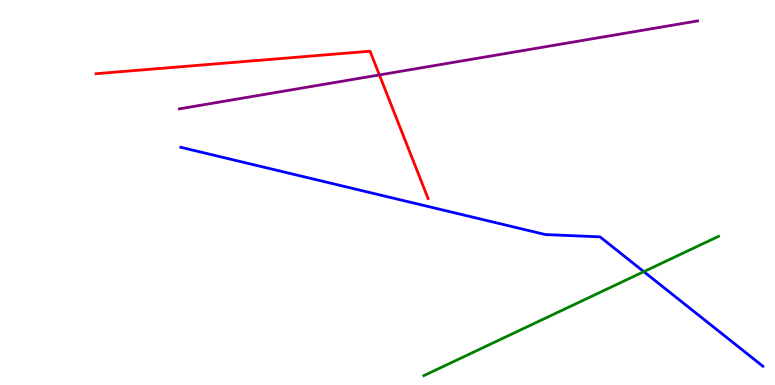[{'lines': ['blue', 'red'], 'intersections': []}, {'lines': ['green', 'red'], 'intersections': []}, {'lines': ['purple', 'red'], 'intersections': [{'x': 4.9, 'y': 8.05}]}, {'lines': ['blue', 'green'], 'intersections': [{'x': 8.31, 'y': 2.94}]}, {'lines': ['blue', 'purple'], 'intersections': []}, {'lines': ['green', 'purple'], 'intersections': []}]